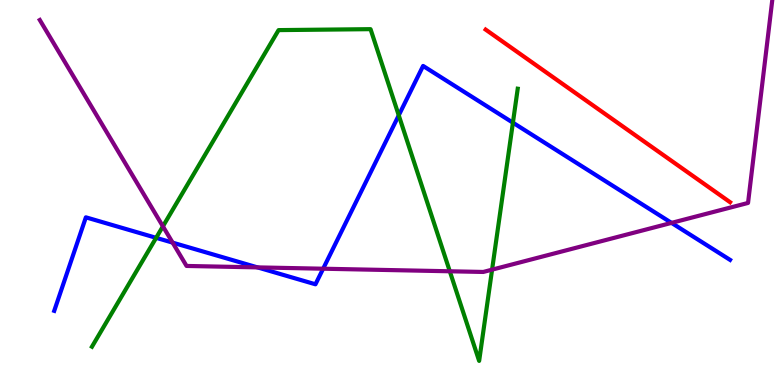[{'lines': ['blue', 'red'], 'intersections': []}, {'lines': ['green', 'red'], 'intersections': []}, {'lines': ['purple', 'red'], 'intersections': []}, {'lines': ['blue', 'green'], 'intersections': [{'x': 2.01, 'y': 3.82}, {'x': 5.15, 'y': 7.0}, {'x': 6.62, 'y': 6.81}]}, {'lines': ['blue', 'purple'], 'intersections': [{'x': 2.23, 'y': 3.7}, {'x': 3.32, 'y': 3.05}, {'x': 4.17, 'y': 3.02}, {'x': 8.66, 'y': 4.21}]}, {'lines': ['green', 'purple'], 'intersections': [{'x': 2.1, 'y': 4.12}, {'x': 5.8, 'y': 2.95}, {'x': 6.35, 'y': 3.0}]}]